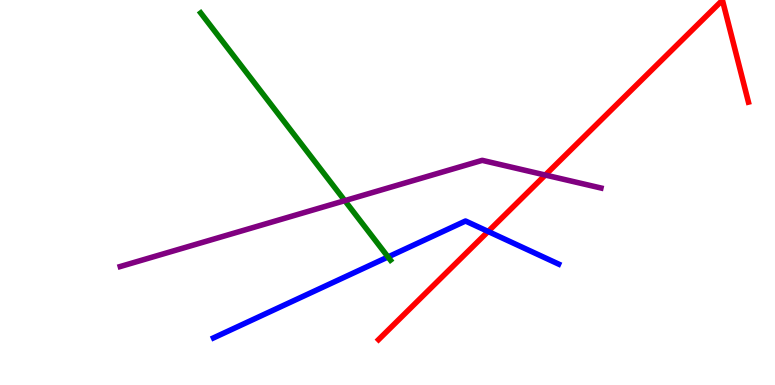[{'lines': ['blue', 'red'], 'intersections': [{'x': 6.3, 'y': 3.99}]}, {'lines': ['green', 'red'], 'intersections': []}, {'lines': ['purple', 'red'], 'intersections': [{'x': 7.04, 'y': 5.45}]}, {'lines': ['blue', 'green'], 'intersections': [{'x': 5.01, 'y': 3.33}]}, {'lines': ['blue', 'purple'], 'intersections': []}, {'lines': ['green', 'purple'], 'intersections': [{'x': 4.45, 'y': 4.79}]}]